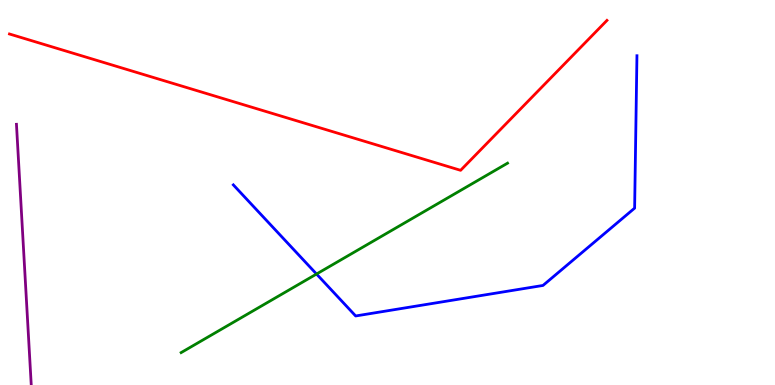[{'lines': ['blue', 'red'], 'intersections': []}, {'lines': ['green', 'red'], 'intersections': []}, {'lines': ['purple', 'red'], 'intersections': []}, {'lines': ['blue', 'green'], 'intersections': [{'x': 4.08, 'y': 2.88}]}, {'lines': ['blue', 'purple'], 'intersections': []}, {'lines': ['green', 'purple'], 'intersections': []}]